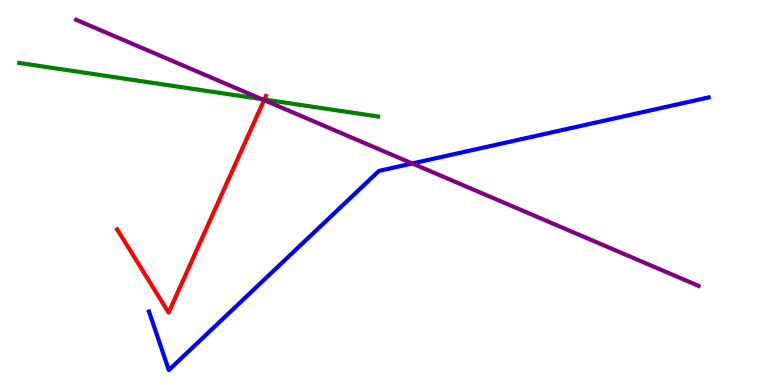[{'lines': ['blue', 'red'], 'intersections': []}, {'lines': ['green', 'red'], 'intersections': [{'x': 3.41, 'y': 7.41}]}, {'lines': ['purple', 'red'], 'intersections': [{'x': 3.41, 'y': 7.4}]}, {'lines': ['blue', 'green'], 'intersections': []}, {'lines': ['blue', 'purple'], 'intersections': [{'x': 5.32, 'y': 5.75}]}, {'lines': ['green', 'purple'], 'intersections': [{'x': 3.38, 'y': 7.42}]}]